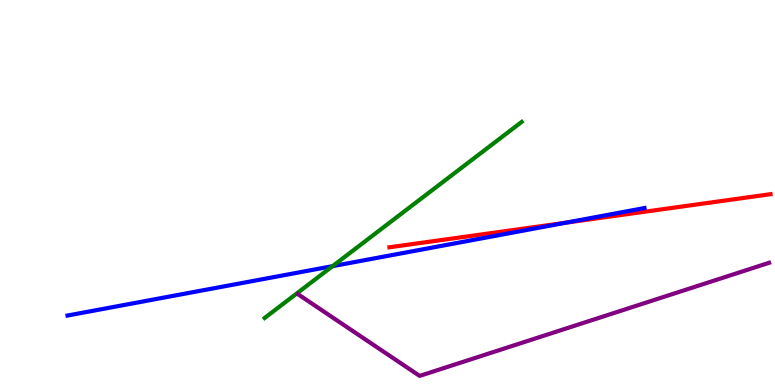[{'lines': ['blue', 'red'], 'intersections': [{'x': 7.3, 'y': 4.21}]}, {'lines': ['green', 'red'], 'intersections': []}, {'lines': ['purple', 'red'], 'intersections': []}, {'lines': ['blue', 'green'], 'intersections': [{'x': 4.29, 'y': 3.09}]}, {'lines': ['blue', 'purple'], 'intersections': []}, {'lines': ['green', 'purple'], 'intersections': []}]